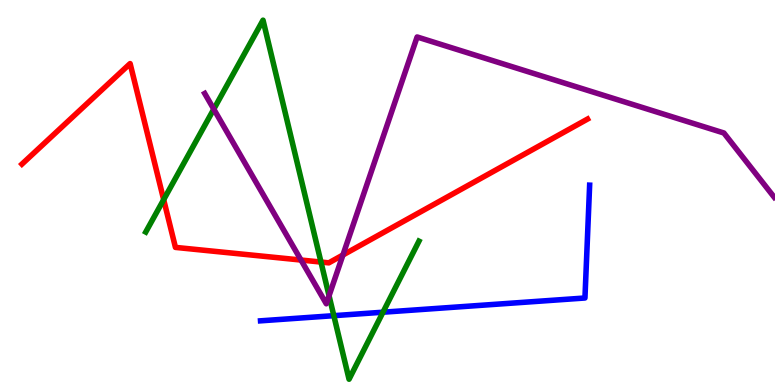[{'lines': ['blue', 'red'], 'intersections': []}, {'lines': ['green', 'red'], 'intersections': [{'x': 2.11, 'y': 4.81}, {'x': 4.14, 'y': 3.19}]}, {'lines': ['purple', 'red'], 'intersections': [{'x': 3.88, 'y': 3.25}, {'x': 4.42, 'y': 3.38}]}, {'lines': ['blue', 'green'], 'intersections': [{'x': 4.31, 'y': 1.8}, {'x': 4.94, 'y': 1.89}]}, {'lines': ['blue', 'purple'], 'intersections': []}, {'lines': ['green', 'purple'], 'intersections': [{'x': 2.76, 'y': 7.17}, {'x': 4.25, 'y': 2.32}]}]